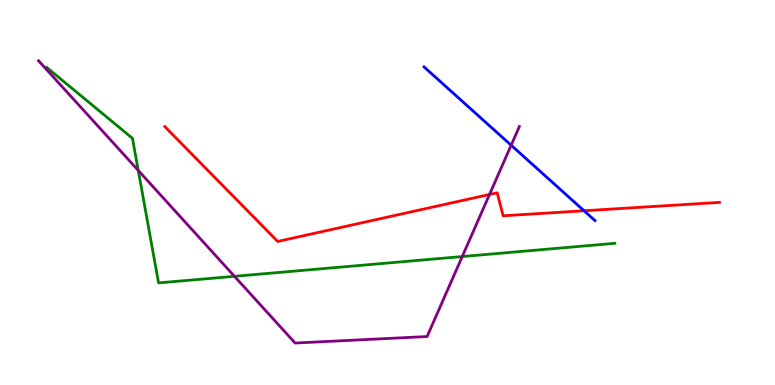[{'lines': ['blue', 'red'], 'intersections': [{'x': 7.54, 'y': 4.53}]}, {'lines': ['green', 'red'], 'intersections': []}, {'lines': ['purple', 'red'], 'intersections': [{'x': 6.32, 'y': 4.95}]}, {'lines': ['blue', 'green'], 'intersections': []}, {'lines': ['blue', 'purple'], 'intersections': [{'x': 6.6, 'y': 6.23}]}, {'lines': ['green', 'purple'], 'intersections': [{'x': 1.78, 'y': 5.57}, {'x': 3.03, 'y': 2.82}, {'x': 5.96, 'y': 3.34}]}]